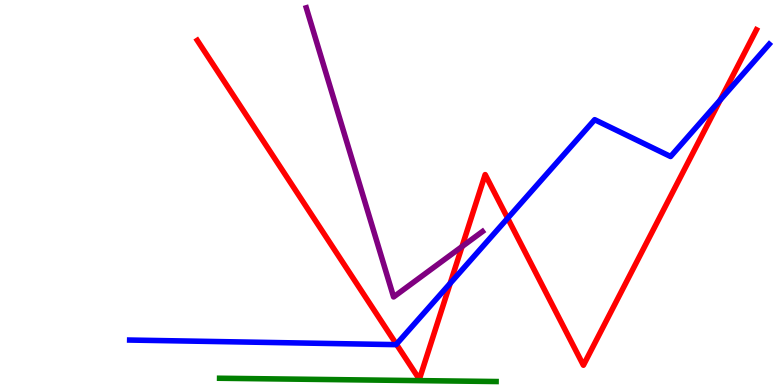[{'lines': ['blue', 'red'], 'intersections': [{'x': 5.11, 'y': 1.06}, {'x': 5.81, 'y': 2.64}, {'x': 6.55, 'y': 4.33}, {'x': 9.29, 'y': 7.4}]}, {'lines': ['green', 'red'], 'intersections': []}, {'lines': ['purple', 'red'], 'intersections': [{'x': 5.96, 'y': 3.6}]}, {'lines': ['blue', 'green'], 'intersections': []}, {'lines': ['blue', 'purple'], 'intersections': []}, {'lines': ['green', 'purple'], 'intersections': []}]